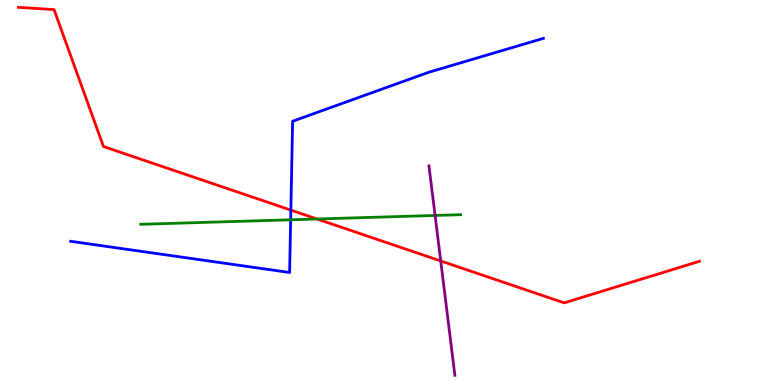[{'lines': ['blue', 'red'], 'intersections': [{'x': 3.75, 'y': 4.54}]}, {'lines': ['green', 'red'], 'intersections': [{'x': 4.09, 'y': 4.31}]}, {'lines': ['purple', 'red'], 'intersections': [{'x': 5.69, 'y': 3.22}]}, {'lines': ['blue', 'green'], 'intersections': [{'x': 3.75, 'y': 4.29}]}, {'lines': ['blue', 'purple'], 'intersections': []}, {'lines': ['green', 'purple'], 'intersections': [{'x': 5.61, 'y': 4.4}]}]